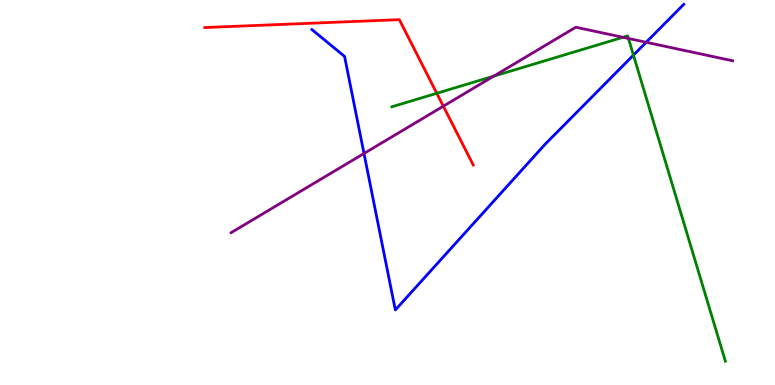[{'lines': ['blue', 'red'], 'intersections': []}, {'lines': ['green', 'red'], 'intersections': [{'x': 5.64, 'y': 7.58}]}, {'lines': ['purple', 'red'], 'intersections': [{'x': 5.72, 'y': 7.24}]}, {'lines': ['blue', 'green'], 'intersections': [{'x': 8.17, 'y': 8.57}]}, {'lines': ['blue', 'purple'], 'intersections': [{'x': 4.7, 'y': 6.01}, {'x': 8.34, 'y': 8.9}]}, {'lines': ['green', 'purple'], 'intersections': [{'x': 6.37, 'y': 8.02}, {'x': 8.04, 'y': 9.03}, {'x': 8.11, 'y': 9.0}]}]